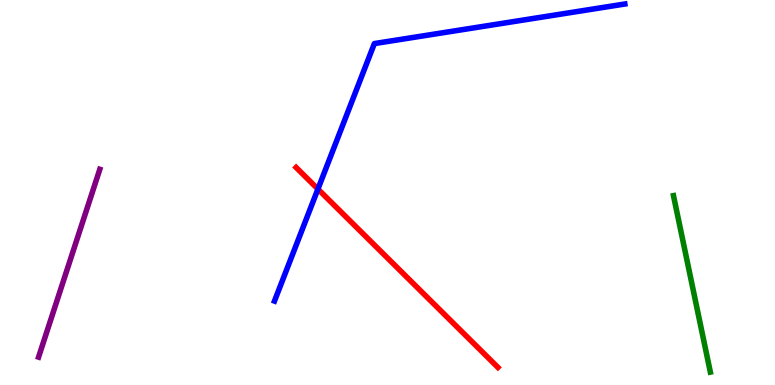[{'lines': ['blue', 'red'], 'intersections': [{'x': 4.1, 'y': 5.09}]}, {'lines': ['green', 'red'], 'intersections': []}, {'lines': ['purple', 'red'], 'intersections': []}, {'lines': ['blue', 'green'], 'intersections': []}, {'lines': ['blue', 'purple'], 'intersections': []}, {'lines': ['green', 'purple'], 'intersections': []}]